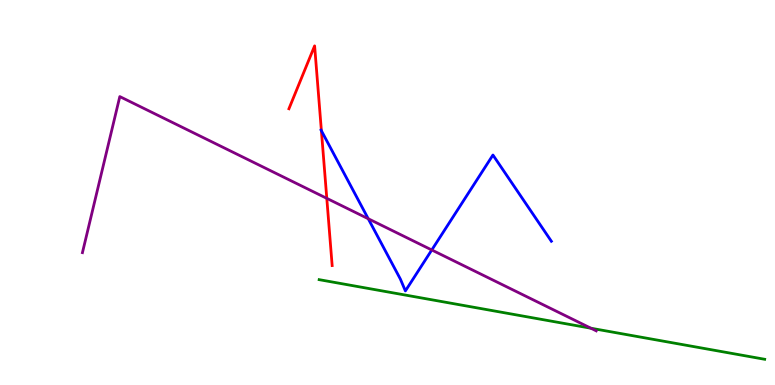[{'lines': ['blue', 'red'], 'intersections': [{'x': 4.15, 'y': 6.6}]}, {'lines': ['green', 'red'], 'intersections': []}, {'lines': ['purple', 'red'], 'intersections': [{'x': 4.22, 'y': 4.85}]}, {'lines': ['blue', 'green'], 'intersections': []}, {'lines': ['blue', 'purple'], 'intersections': [{'x': 4.75, 'y': 4.32}, {'x': 5.57, 'y': 3.51}]}, {'lines': ['green', 'purple'], 'intersections': [{'x': 7.62, 'y': 1.47}]}]